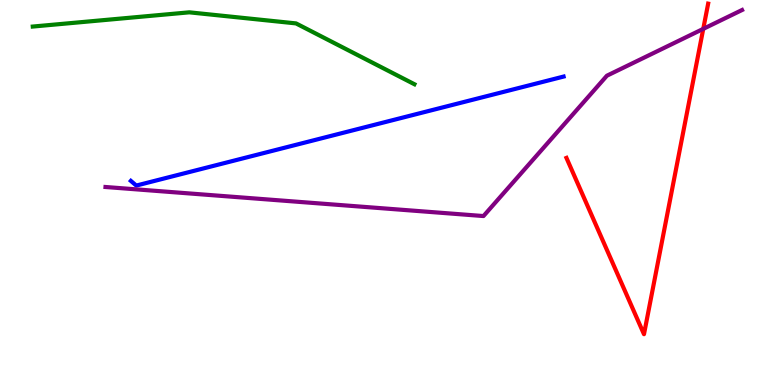[{'lines': ['blue', 'red'], 'intersections': []}, {'lines': ['green', 'red'], 'intersections': []}, {'lines': ['purple', 'red'], 'intersections': [{'x': 9.07, 'y': 9.25}]}, {'lines': ['blue', 'green'], 'intersections': []}, {'lines': ['blue', 'purple'], 'intersections': []}, {'lines': ['green', 'purple'], 'intersections': []}]